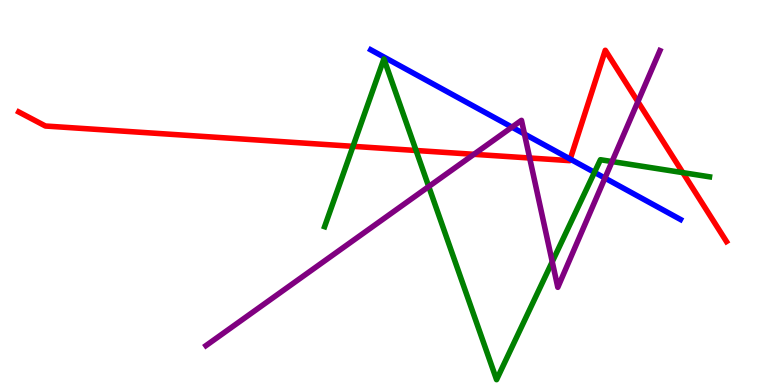[{'lines': ['blue', 'red'], 'intersections': [{'x': 7.36, 'y': 5.87}]}, {'lines': ['green', 'red'], 'intersections': [{'x': 4.55, 'y': 6.2}, {'x': 5.37, 'y': 6.09}, {'x': 8.81, 'y': 5.52}]}, {'lines': ['purple', 'red'], 'intersections': [{'x': 6.11, 'y': 5.99}, {'x': 6.83, 'y': 5.9}, {'x': 8.23, 'y': 7.36}]}, {'lines': ['blue', 'green'], 'intersections': [{'x': 7.67, 'y': 5.52}]}, {'lines': ['blue', 'purple'], 'intersections': [{'x': 6.61, 'y': 6.7}, {'x': 6.77, 'y': 6.52}, {'x': 7.81, 'y': 5.37}]}, {'lines': ['green', 'purple'], 'intersections': [{'x': 5.53, 'y': 5.15}, {'x': 7.13, 'y': 3.2}, {'x': 7.9, 'y': 5.8}]}]